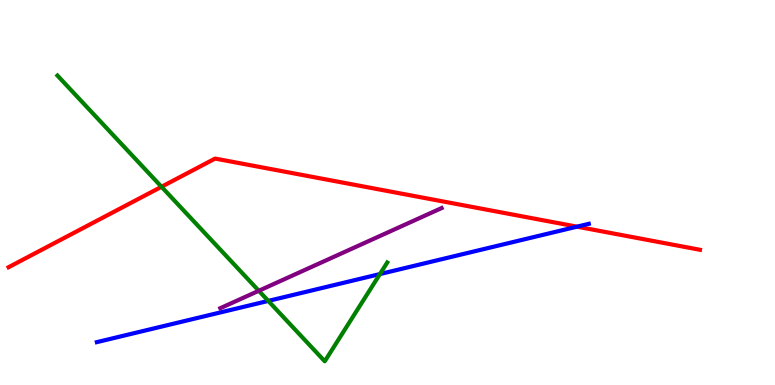[{'lines': ['blue', 'red'], 'intersections': [{'x': 7.45, 'y': 4.11}]}, {'lines': ['green', 'red'], 'intersections': [{'x': 2.08, 'y': 5.15}]}, {'lines': ['purple', 'red'], 'intersections': []}, {'lines': ['blue', 'green'], 'intersections': [{'x': 3.46, 'y': 2.18}, {'x': 4.9, 'y': 2.88}]}, {'lines': ['blue', 'purple'], 'intersections': []}, {'lines': ['green', 'purple'], 'intersections': [{'x': 3.34, 'y': 2.45}]}]